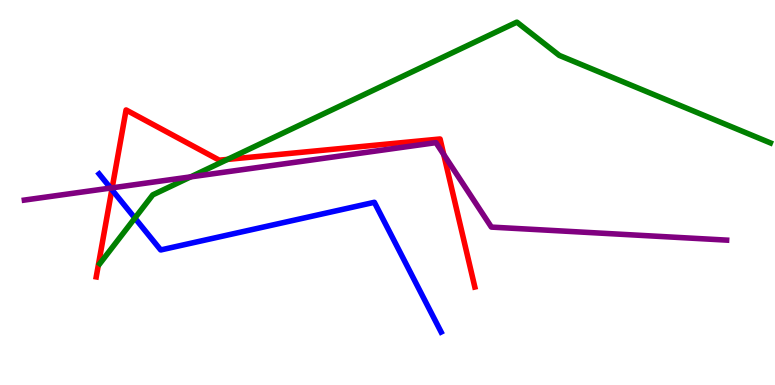[{'lines': ['blue', 'red'], 'intersections': [{'x': 1.44, 'y': 5.07}]}, {'lines': ['green', 'red'], 'intersections': [{'x': 2.94, 'y': 5.86}]}, {'lines': ['purple', 'red'], 'intersections': [{'x': 1.45, 'y': 5.12}, {'x': 5.73, 'y': 5.99}]}, {'lines': ['blue', 'green'], 'intersections': [{'x': 1.74, 'y': 4.34}]}, {'lines': ['blue', 'purple'], 'intersections': [{'x': 1.43, 'y': 5.12}]}, {'lines': ['green', 'purple'], 'intersections': [{'x': 2.46, 'y': 5.41}]}]